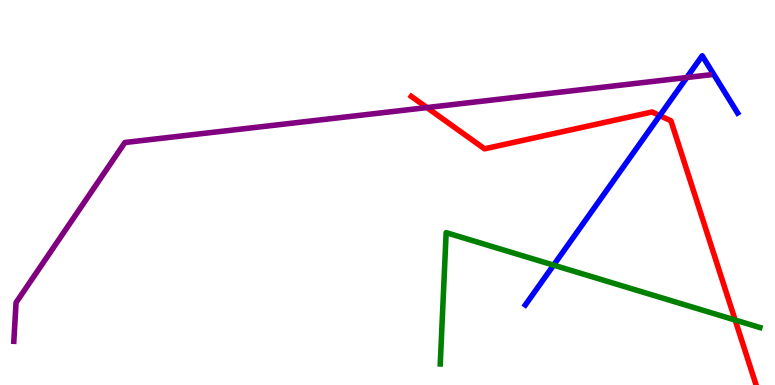[{'lines': ['blue', 'red'], 'intersections': [{'x': 8.51, 'y': 7.0}]}, {'lines': ['green', 'red'], 'intersections': [{'x': 9.49, 'y': 1.69}]}, {'lines': ['purple', 'red'], 'intersections': [{'x': 5.51, 'y': 7.21}]}, {'lines': ['blue', 'green'], 'intersections': [{'x': 7.14, 'y': 3.11}]}, {'lines': ['blue', 'purple'], 'intersections': [{'x': 8.86, 'y': 7.99}]}, {'lines': ['green', 'purple'], 'intersections': []}]